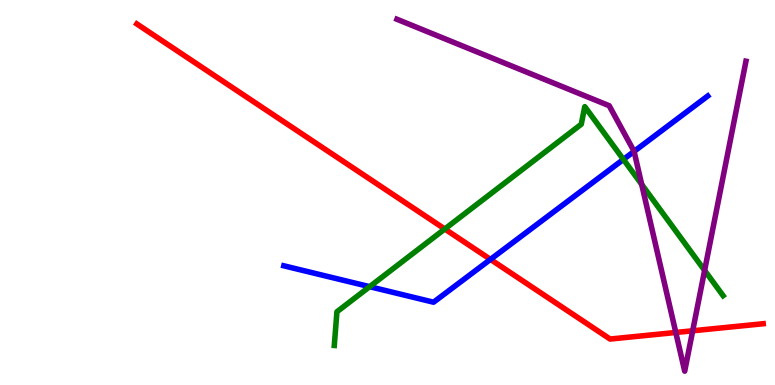[{'lines': ['blue', 'red'], 'intersections': [{'x': 6.33, 'y': 3.26}]}, {'lines': ['green', 'red'], 'intersections': [{'x': 5.74, 'y': 4.05}]}, {'lines': ['purple', 'red'], 'intersections': [{'x': 8.72, 'y': 1.36}, {'x': 8.94, 'y': 1.41}]}, {'lines': ['blue', 'green'], 'intersections': [{'x': 4.77, 'y': 2.55}, {'x': 8.04, 'y': 5.86}]}, {'lines': ['blue', 'purple'], 'intersections': [{'x': 8.18, 'y': 6.07}]}, {'lines': ['green', 'purple'], 'intersections': [{'x': 8.28, 'y': 5.21}, {'x': 9.09, 'y': 2.98}]}]